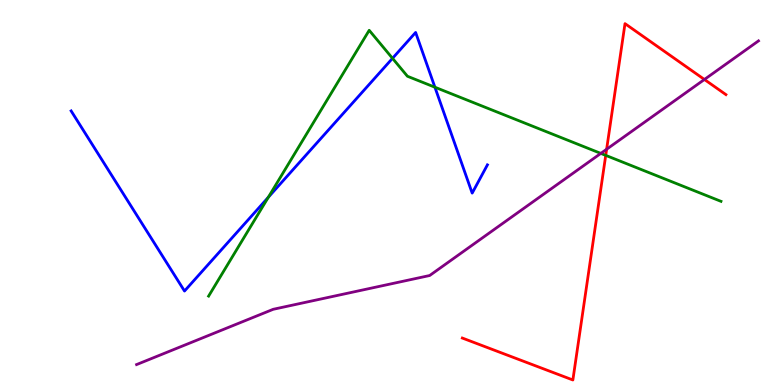[{'lines': ['blue', 'red'], 'intersections': []}, {'lines': ['green', 'red'], 'intersections': [{'x': 7.82, 'y': 5.96}]}, {'lines': ['purple', 'red'], 'intersections': [{'x': 7.83, 'y': 6.12}, {'x': 9.09, 'y': 7.94}]}, {'lines': ['blue', 'green'], 'intersections': [{'x': 3.46, 'y': 4.88}, {'x': 5.06, 'y': 8.49}, {'x': 5.61, 'y': 7.73}]}, {'lines': ['blue', 'purple'], 'intersections': []}, {'lines': ['green', 'purple'], 'intersections': [{'x': 7.75, 'y': 6.02}]}]